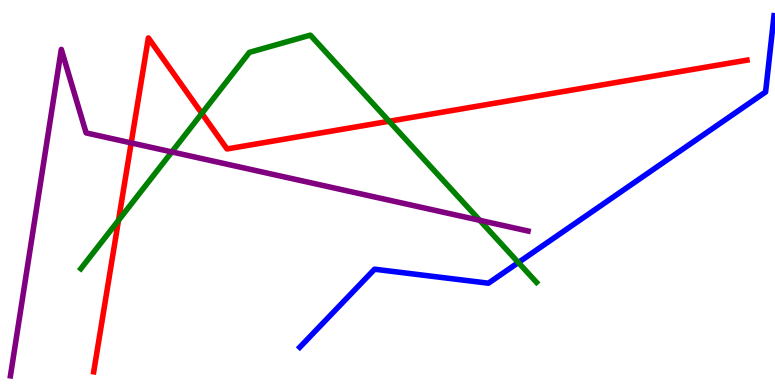[{'lines': ['blue', 'red'], 'intersections': []}, {'lines': ['green', 'red'], 'intersections': [{'x': 1.53, 'y': 4.28}, {'x': 2.6, 'y': 7.05}, {'x': 5.02, 'y': 6.85}]}, {'lines': ['purple', 'red'], 'intersections': [{'x': 1.69, 'y': 6.29}]}, {'lines': ['blue', 'green'], 'intersections': [{'x': 6.69, 'y': 3.18}]}, {'lines': ['blue', 'purple'], 'intersections': []}, {'lines': ['green', 'purple'], 'intersections': [{'x': 2.22, 'y': 6.05}, {'x': 6.19, 'y': 4.28}]}]